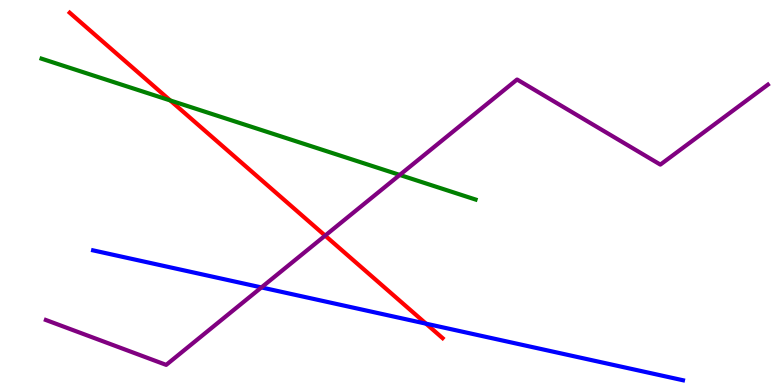[{'lines': ['blue', 'red'], 'intersections': [{'x': 5.5, 'y': 1.59}]}, {'lines': ['green', 'red'], 'intersections': [{'x': 2.2, 'y': 7.39}]}, {'lines': ['purple', 'red'], 'intersections': [{'x': 4.2, 'y': 3.88}]}, {'lines': ['blue', 'green'], 'intersections': []}, {'lines': ['blue', 'purple'], 'intersections': [{'x': 3.37, 'y': 2.53}]}, {'lines': ['green', 'purple'], 'intersections': [{'x': 5.16, 'y': 5.46}]}]